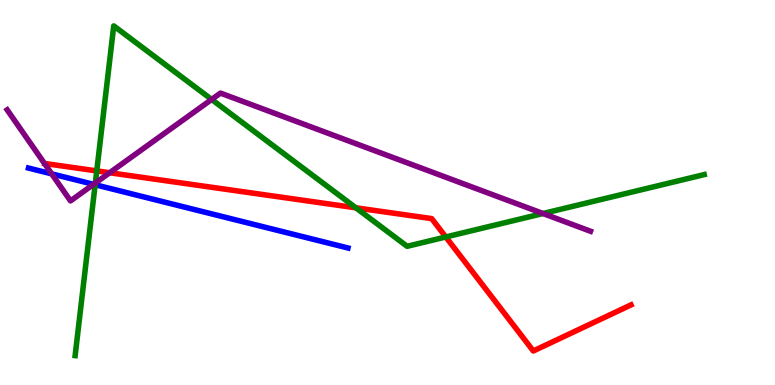[{'lines': ['blue', 'red'], 'intersections': []}, {'lines': ['green', 'red'], 'intersections': [{'x': 1.25, 'y': 5.56}, {'x': 4.59, 'y': 4.6}, {'x': 5.75, 'y': 3.84}]}, {'lines': ['purple', 'red'], 'intersections': [{'x': 1.41, 'y': 5.51}]}, {'lines': ['blue', 'green'], 'intersections': [{'x': 1.23, 'y': 5.2}]}, {'lines': ['blue', 'purple'], 'intersections': [{'x': 0.667, 'y': 5.48}, {'x': 1.21, 'y': 5.21}]}, {'lines': ['green', 'purple'], 'intersections': [{'x': 1.23, 'y': 5.25}, {'x': 2.73, 'y': 7.42}, {'x': 7.01, 'y': 4.45}]}]